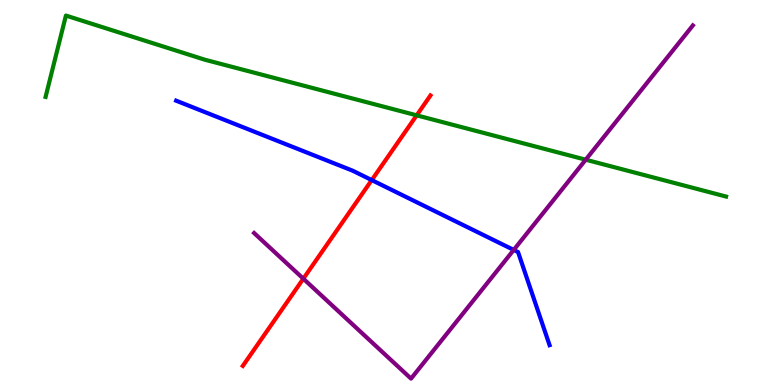[{'lines': ['blue', 'red'], 'intersections': [{'x': 4.8, 'y': 5.32}]}, {'lines': ['green', 'red'], 'intersections': [{'x': 5.38, 'y': 7.0}]}, {'lines': ['purple', 'red'], 'intersections': [{'x': 3.91, 'y': 2.76}]}, {'lines': ['blue', 'green'], 'intersections': []}, {'lines': ['blue', 'purple'], 'intersections': [{'x': 6.63, 'y': 3.51}]}, {'lines': ['green', 'purple'], 'intersections': [{'x': 7.56, 'y': 5.85}]}]